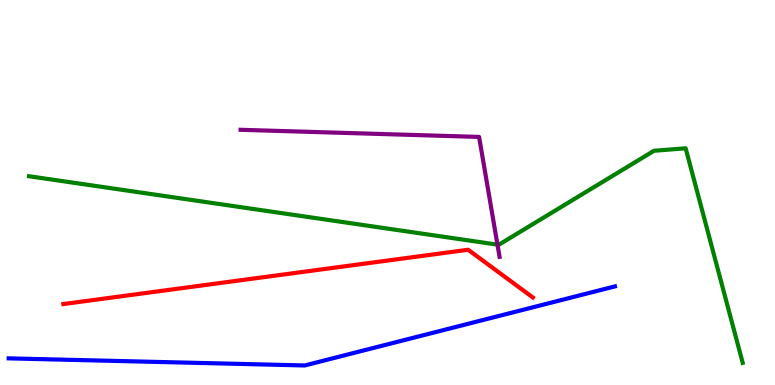[{'lines': ['blue', 'red'], 'intersections': []}, {'lines': ['green', 'red'], 'intersections': []}, {'lines': ['purple', 'red'], 'intersections': []}, {'lines': ['blue', 'green'], 'intersections': []}, {'lines': ['blue', 'purple'], 'intersections': []}, {'lines': ['green', 'purple'], 'intersections': [{'x': 6.42, 'y': 3.65}]}]